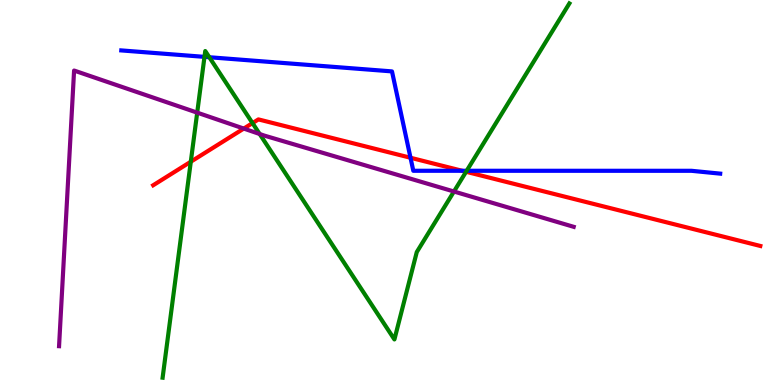[{'lines': ['blue', 'red'], 'intersections': [{'x': 5.3, 'y': 5.9}, {'x': 5.96, 'y': 5.56}]}, {'lines': ['green', 'red'], 'intersections': [{'x': 2.46, 'y': 5.8}, {'x': 3.26, 'y': 6.8}, {'x': 6.01, 'y': 5.54}]}, {'lines': ['purple', 'red'], 'intersections': [{'x': 3.15, 'y': 6.66}]}, {'lines': ['blue', 'green'], 'intersections': [{'x': 2.64, 'y': 8.52}, {'x': 2.7, 'y': 8.51}, {'x': 6.02, 'y': 5.56}]}, {'lines': ['blue', 'purple'], 'intersections': []}, {'lines': ['green', 'purple'], 'intersections': [{'x': 2.54, 'y': 7.07}, {'x': 3.35, 'y': 6.52}, {'x': 5.86, 'y': 5.03}]}]